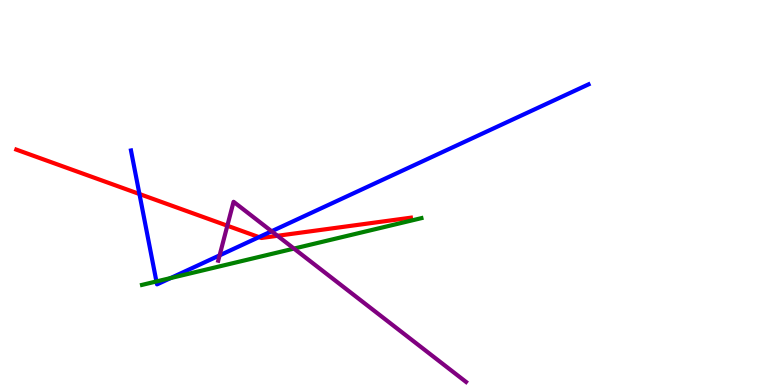[{'lines': ['blue', 'red'], 'intersections': [{'x': 1.8, 'y': 4.96}, {'x': 3.34, 'y': 3.84}]}, {'lines': ['green', 'red'], 'intersections': []}, {'lines': ['purple', 'red'], 'intersections': [{'x': 2.93, 'y': 4.14}, {'x': 3.58, 'y': 3.88}]}, {'lines': ['blue', 'green'], 'intersections': [{'x': 2.02, 'y': 2.69}, {'x': 2.2, 'y': 2.78}]}, {'lines': ['blue', 'purple'], 'intersections': [{'x': 2.83, 'y': 3.37}, {'x': 3.5, 'y': 3.99}]}, {'lines': ['green', 'purple'], 'intersections': [{'x': 3.79, 'y': 3.54}]}]